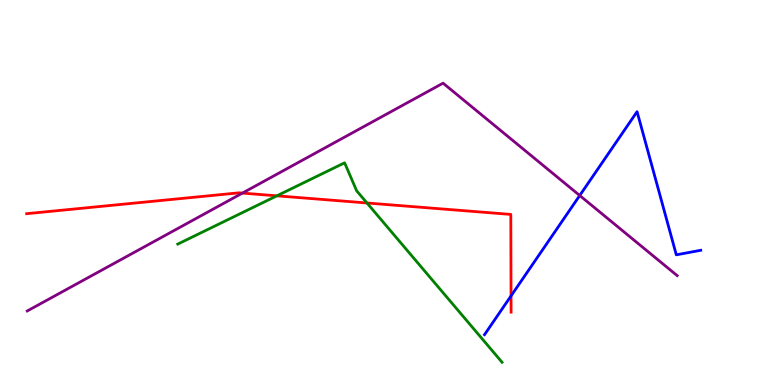[{'lines': ['blue', 'red'], 'intersections': [{'x': 6.59, 'y': 2.31}]}, {'lines': ['green', 'red'], 'intersections': [{'x': 3.57, 'y': 4.91}, {'x': 4.74, 'y': 4.73}]}, {'lines': ['purple', 'red'], 'intersections': [{'x': 3.13, 'y': 4.98}]}, {'lines': ['blue', 'green'], 'intersections': []}, {'lines': ['blue', 'purple'], 'intersections': [{'x': 7.48, 'y': 4.92}]}, {'lines': ['green', 'purple'], 'intersections': []}]